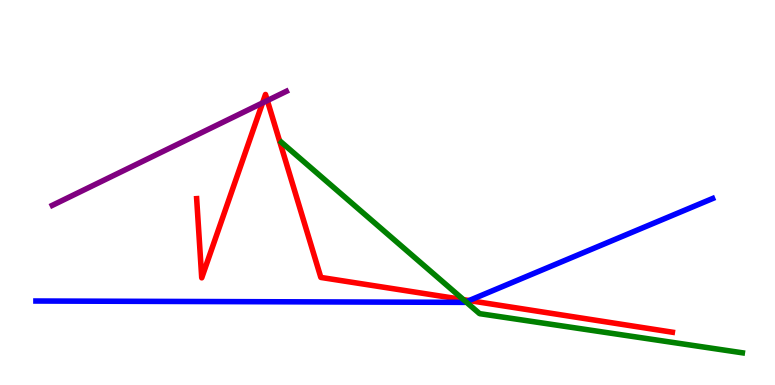[{'lines': ['blue', 'red'], 'intersections': [{'x': 6.05, 'y': 2.19}]}, {'lines': ['green', 'red'], 'intersections': [{'x': 5.98, 'y': 2.22}]}, {'lines': ['purple', 'red'], 'intersections': [{'x': 3.39, 'y': 7.33}, {'x': 3.45, 'y': 7.39}]}, {'lines': ['blue', 'green'], 'intersections': [{'x': 6.01, 'y': 2.16}]}, {'lines': ['blue', 'purple'], 'intersections': []}, {'lines': ['green', 'purple'], 'intersections': []}]